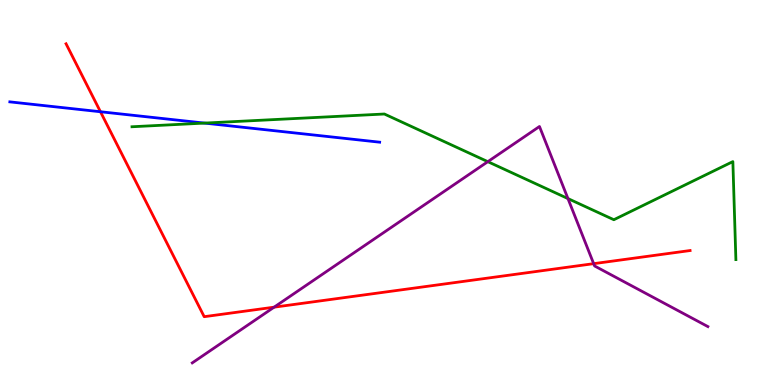[{'lines': ['blue', 'red'], 'intersections': [{'x': 1.3, 'y': 7.1}]}, {'lines': ['green', 'red'], 'intersections': []}, {'lines': ['purple', 'red'], 'intersections': [{'x': 3.54, 'y': 2.02}, {'x': 7.66, 'y': 3.15}]}, {'lines': ['blue', 'green'], 'intersections': [{'x': 2.64, 'y': 6.8}]}, {'lines': ['blue', 'purple'], 'intersections': []}, {'lines': ['green', 'purple'], 'intersections': [{'x': 6.29, 'y': 5.8}, {'x': 7.33, 'y': 4.84}]}]